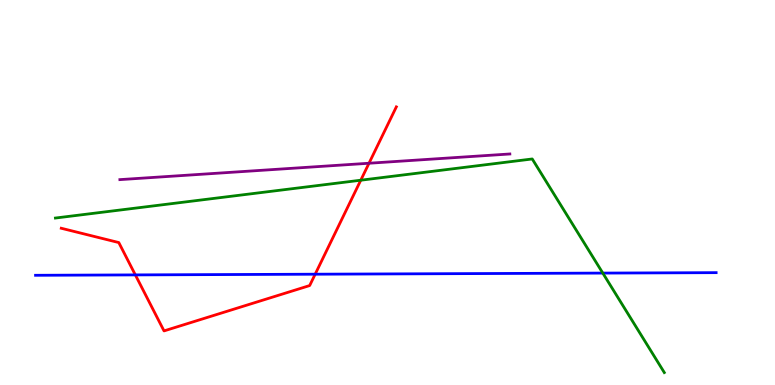[{'lines': ['blue', 'red'], 'intersections': [{'x': 1.75, 'y': 2.86}, {'x': 4.07, 'y': 2.88}]}, {'lines': ['green', 'red'], 'intersections': [{'x': 4.66, 'y': 5.32}]}, {'lines': ['purple', 'red'], 'intersections': [{'x': 4.76, 'y': 5.76}]}, {'lines': ['blue', 'green'], 'intersections': [{'x': 7.78, 'y': 2.91}]}, {'lines': ['blue', 'purple'], 'intersections': []}, {'lines': ['green', 'purple'], 'intersections': []}]